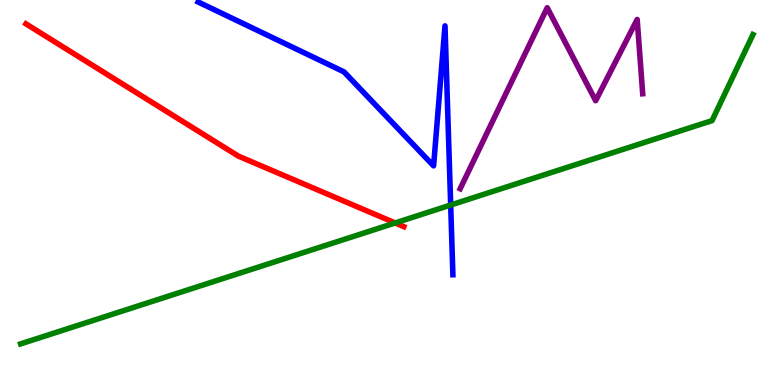[{'lines': ['blue', 'red'], 'intersections': []}, {'lines': ['green', 'red'], 'intersections': [{'x': 5.1, 'y': 4.21}]}, {'lines': ['purple', 'red'], 'intersections': []}, {'lines': ['blue', 'green'], 'intersections': [{'x': 5.82, 'y': 4.67}]}, {'lines': ['blue', 'purple'], 'intersections': []}, {'lines': ['green', 'purple'], 'intersections': []}]